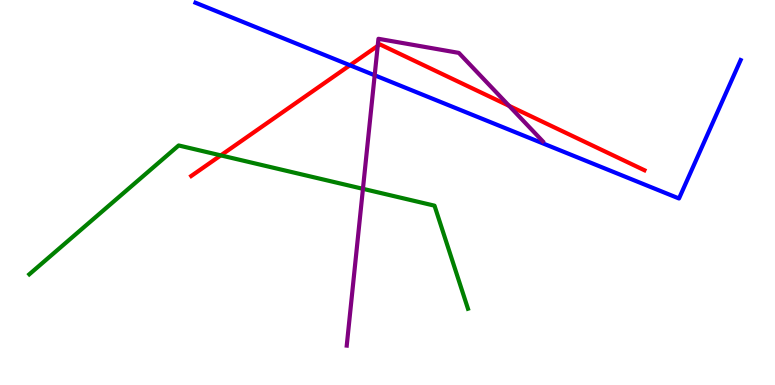[{'lines': ['blue', 'red'], 'intersections': [{'x': 4.52, 'y': 8.31}]}, {'lines': ['green', 'red'], 'intersections': [{'x': 2.85, 'y': 5.96}]}, {'lines': ['purple', 'red'], 'intersections': [{'x': 4.87, 'y': 8.81}, {'x': 6.57, 'y': 7.25}]}, {'lines': ['blue', 'green'], 'intersections': []}, {'lines': ['blue', 'purple'], 'intersections': [{'x': 4.83, 'y': 8.04}]}, {'lines': ['green', 'purple'], 'intersections': [{'x': 4.68, 'y': 5.1}]}]